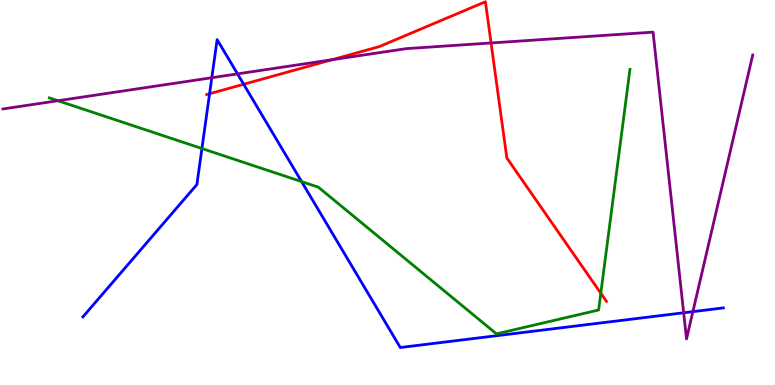[{'lines': ['blue', 'red'], 'intersections': [{'x': 2.7, 'y': 7.57}, {'x': 3.14, 'y': 7.81}]}, {'lines': ['green', 'red'], 'intersections': [{'x': 7.75, 'y': 2.38}]}, {'lines': ['purple', 'red'], 'intersections': [{'x': 4.28, 'y': 8.45}, {'x': 6.34, 'y': 8.88}]}, {'lines': ['blue', 'green'], 'intersections': [{'x': 2.61, 'y': 6.14}, {'x': 3.89, 'y': 5.28}]}, {'lines': ['blue', 'purple'], 'intersections': [{'x': 2.73, 'y': 7.98}, {'x': 3.06, 'y': 8.08}, {'x': 8.82, 'y': 1.88}, {'x': 8.94, 'y': 1.91}]}, {'lines': ['green', 'purple'], 'intersections': [{'x': 0.748, 'y': 7.38}]}]